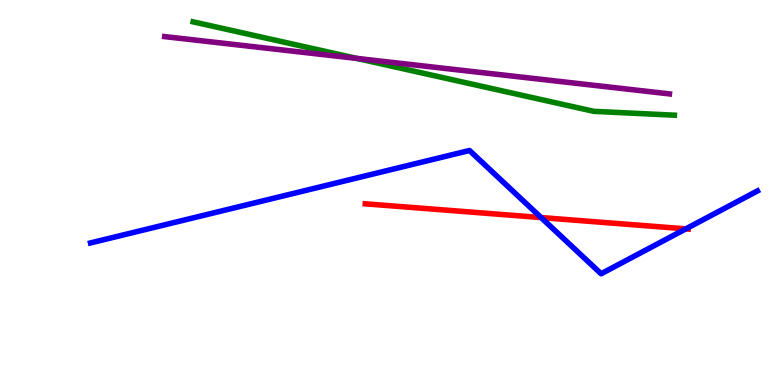[{'lines': ['blue', 'red'], 'intersections': [{'x': 6.98, 'y': 4.35}, {'x': 8.85, 'y': 4.06}]}, {'lines': ['green', 'red'], 'intersections': []}, {'lines': ['purple', 'red'], 'intersections': []}, {'lines': ['blue', 'green'], 'intersections': []}, {'lines': ['blue', 'purple'], 'intersections': []}, {'lines': ['green', 'purple'], 'intersections': [{'x': 4.61, 'y': 8.48}]}]